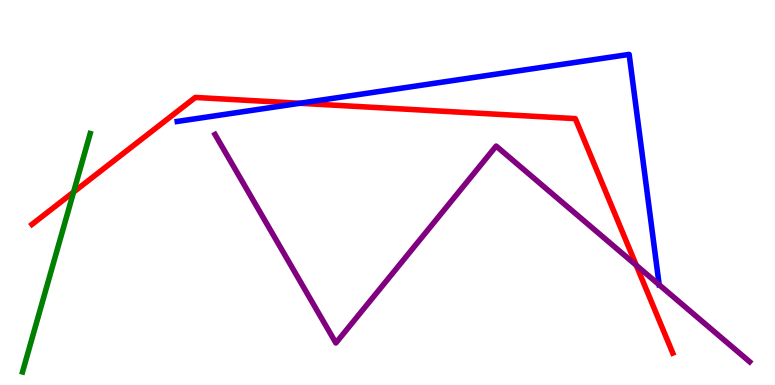[{'lines': ['blue', 'red'], 'intersections': [{'x': 3.87, 'y': 7.32}]}, {'lines': ['green', 'red'], 'intersections': [{'x': 0.95, 'y': 5.01}]}, {'lines': ['purple', 'red'], 'intersections': [{'x': 8.21, 'y': 3.11}]}, {'lines': ['blue', 'green'], 'intersections': []}, {'lines': ['blue', 'purple'], 'intersections': []}, {'lines': ['green', 'purple'], 'intersections': []}]